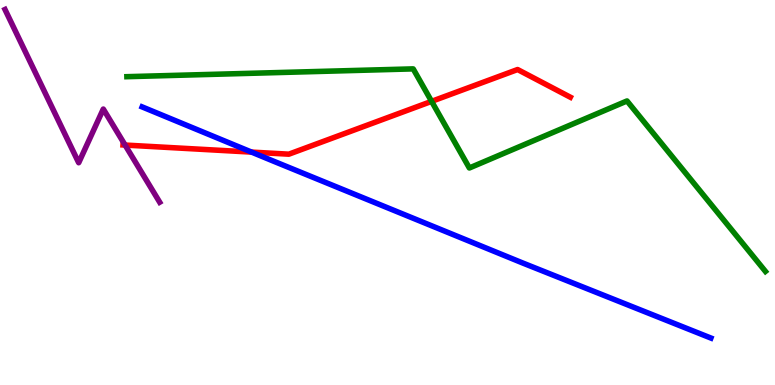[{'lines': ['blue', 'red'], 'intersections': [{'x': 3.25, 'y': 6.05}]}, {'lines': ['green', 'red'], 'intersections': [{'x': 5.57, 'y': 7.37}]}, {'lines': ['purple', 'red'], 'intersections': [{'x': 1.61, 'y': 6.23}]}, {'lines': ['blue', 'green'], 'intersections': []}, {'lines': ['blue', 'purple'], 'intersections': []}, {'lines': ['green', 'purple'], 'intersections': []}]